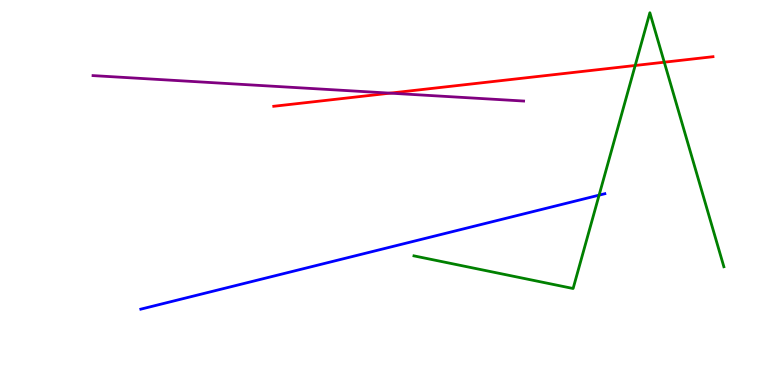[{'lines': ['blue', 'red'], 'intersections': []}, {'lines': ['green', 'red'], 'intersections': [{'x': 8.2, 'y': 8.3}, {'x': 8.57, 'y': 8.38}]}, {'lines': ['purple', 'red'], 'intersections': [{'x': 5.03, 'y': 7.58}]}, {'lines': ['blue', 'green'], 'intersections': [{'x': 7.73, 'y': 4.93}]}, {'lines': ['blue', 'purple'], 'intersections': []}, {'lines': ['green', 'purple'], 'intersections': []}]